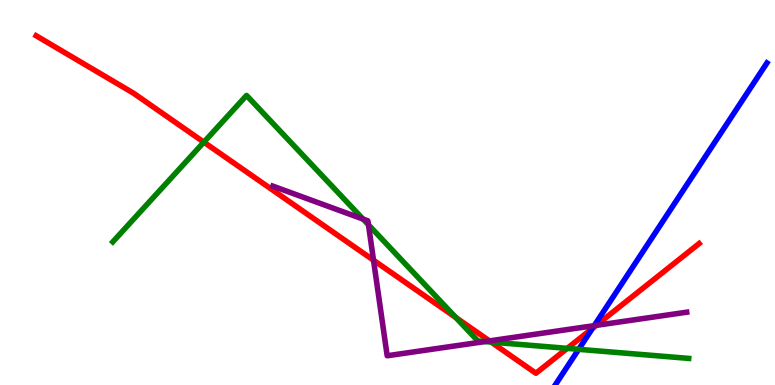[{'lines': ['blue', 'red'], 'intersections': [{'x': 7.65, 'y': 1.47}]}, {'lines': ['green', 'red'], 'intersections': [{'x': 2.63, 'y': 6.31}, {'x': 5.88, 'y': 1.75}, {'x': 6.34, 'y': 1.11}, {'x': 7.32, 'y': 0.952}]}, {'lines': ['purple', 'red'], 'intersections': [{'x': 4.82, 'y': 3.24}, {'x': 6.32, 'y': 1.15}, {'x': 7.69, 'y': 1.55}]}, {'lines': ['blue', 'green'], 'intersections': [{'x': 7.47, 'y': 0.927}]}, {'lines': ['blue', 'purple'], 'intersections': [{'x': 7.67, 'y': 1.54}]}, {'lines': ['green', 'purple'], 'intersections': [{'x': 4.68, 'y': 4.31}, {'x': 4.75, 'y': 4.16}, {'x': 6.26, 'y': 1.13}]}]